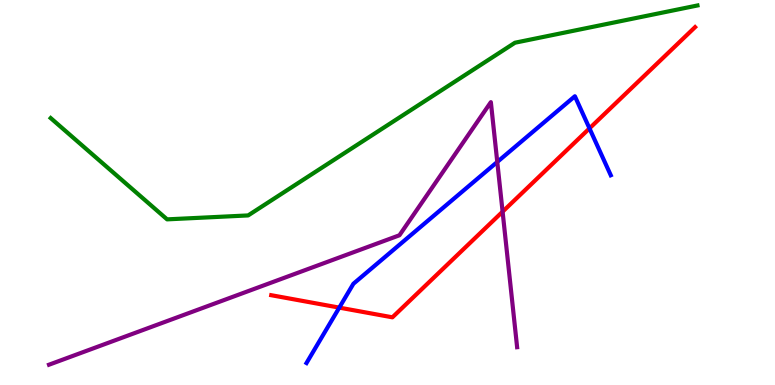[{'lines': ['blue', 'red'], 'intersections': [{'x': 4.38, 'y': 2.01}, {'x': 7.61, 'y': 6.67}]}, {'lines': ['green', 'red'], 'intersections': []}, {'lines': ['purple', 'red'], 'intersections': [{'x': 6.49, 'y': 4.5}]}, {'lines': ['blue', 'green'], 'intersections': []}, {'lines': ['blue', 'purple'], 'intersections': [{'x': 6.42, 'y': 5.79}]}, {'lines': ['green', 'purple'], 'intersections': []}]